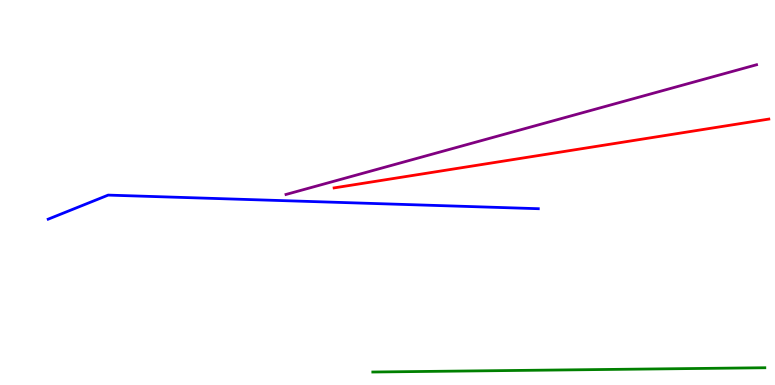[{'lines': ['blue', 'red'], 'intersections': []}, {'lines': ['green', 'red'], 'intersections': []}, {'lines': ['purple', 'red'], 'intersections': []}, {'lines': ['blue', 'green'], 'intersections': []}, {'lines': ['blue', 'purple'], 'intersections': []}, {'lines': ['green', 'purple'], 'intersections': []}]